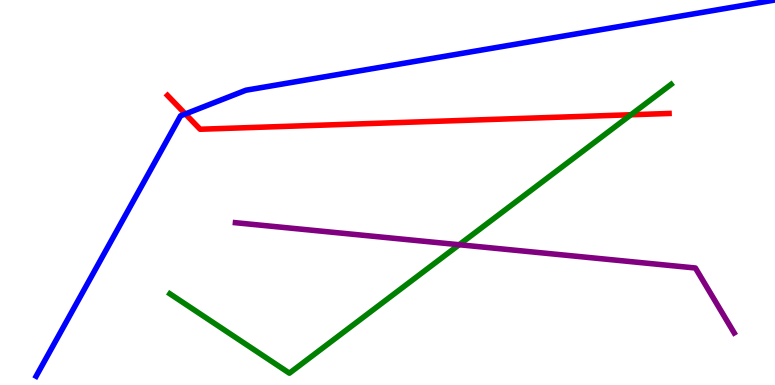[{'lines': ['blue', 'red'], 'intersections': [{'x': 2.39, 'y': 7.04}]}, {'lines': ['green', 'red'], 'intersections': [{'x': 8.14, 'y': 7.02}]}, {'lines': ['purple', 'red'], 'intersections': []}, {'lines': ['blue', 'green'], 'intersections': []}, {'lines': ['blue', 'purple'], 'intersections': []}, {'lines': ['green', 'purple'], 'intersections': [{'x': 5.92, 'y': 3.64}]}]